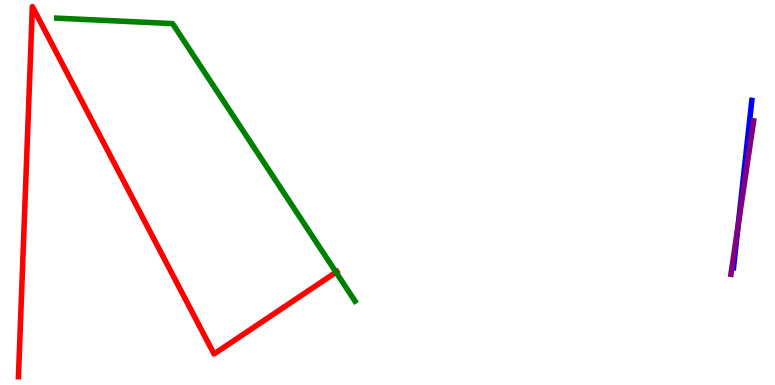[{'lines': ['blue', 'red'], 'intersections': []}, {'lines': ['green', 'red'], 'intersections': [{'x': 4.34, 'y': 2.93}]}, {'lines': ['purple', 'red'], 'intersections': []}, {'lines': ['blue', 'green'], 'intersections': []}, {'lines': ['blue', 'purple'], 'intersections': [{'x': 9.52, 'y': 4.14}]}, {'lines': ['green', 'purple'], 'intersections': []}]